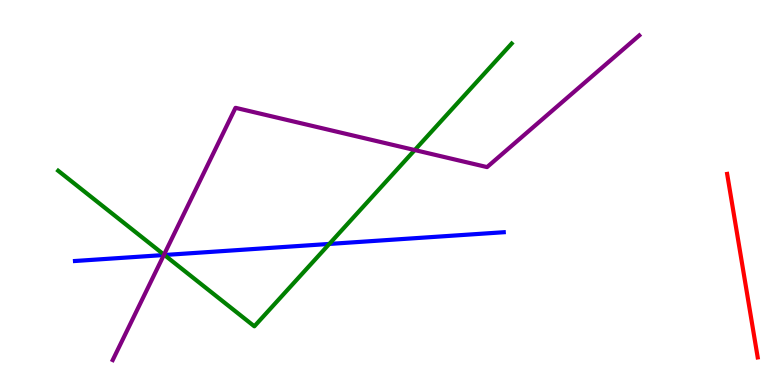[{'lines': ['blue', 'red'], 'intersections': []}, {'lines': ['green', 'red'], 'intersections': []}, {'lines': ['purple', 'red'], 'intersections': []}, {'lines': ['blue', 'green'], 'intersections': [{'x': 2.12, 'y': 3.38}, {'x': 4.25, 'y': 3.66}]}, {'lines': ['blue', 'purple'], 'intersections': [{'x': 2.11, 'y': 3.38}]}, {'lines': ['green', 'purple'], 'intersections': [{'x': 2.12, 'y': 3.39}, {'x': 5.35, 'y': 6.1}]}]